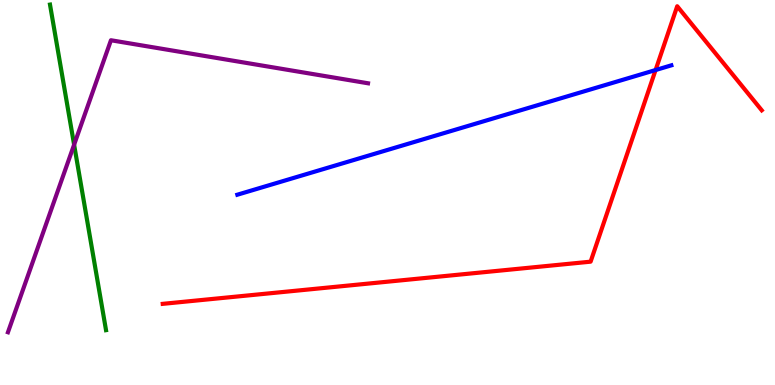[{'lines': ['blue', 'red'], 'intersections': [{'x': 8.46, 'y': 8.18}]}, {'lines': ['green', 'red'], 'intersections': []}, {'lines': ['purple', 'red'], 'intersections': []}, {'lines': ['blue', 'green'], 'intersections': []}, {'lines': ['blue', 'purple'], 'intersections': []}, {'lines': ['green', 'purple'], 'intersections': [{'x': 0.956, 'y': 6.24}]}]